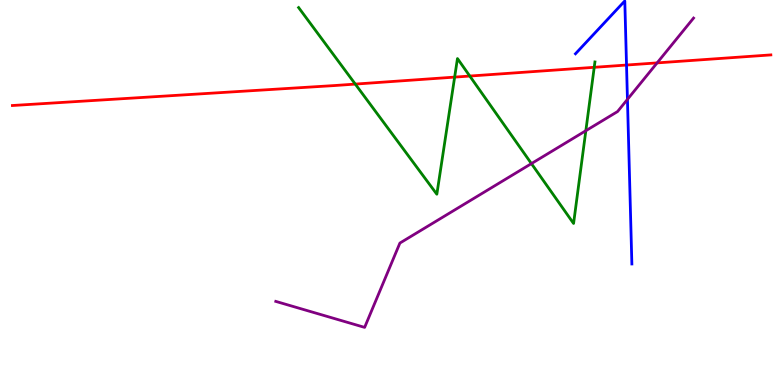[{'lines': ['blue', 'red'], 'intersections': [{'x': 8.08, 'y': 8.31}]}, {'lines': ['green', 'red'], 'intersections': [{'x': 4.58, 'y': 7.82}, {'x': 5.87, 'y': 8.0}, {'x': 6.06, 'y': 8.02}, {'x': 7.67, 'y': 8.25}]}, {'lines': ['purple', 'red'], 'intersections': [{'x': 8.48, 'y': 8.37}]}, {'lines': ['blue', 'green'], 'intersections': []}, {'lines': ['blue', 'purple'], 'intersections': [{'x': 8.1, 'y': 7.42}]}, {'lines': ['green', 'purple'], 'intersections': [{'x': 6.86, 'y': 5.75}, {'x': 7.56, 'y': 6.6}]}]